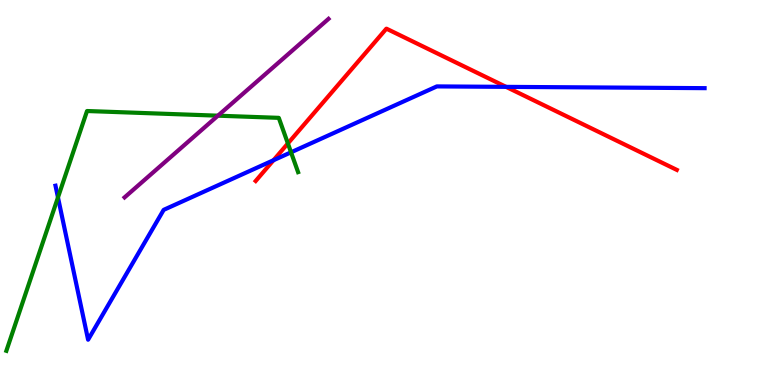[{'lines': ['blue', 'red'], 'intersections': [{'x': 3.53, 'y': 5.84}, {'x': 6.53, 'y': 7.74}]}, {'lines': ['green', 'red'], 'intersections': [{'x': 3.71, 'y': 6.27}]}, {'lines': ['purple', 'red'], 'intersections': []}, {'lines': ['blue', 'green'], 'intersections': [{'x': 0.748, 'y': 4.87}, {'x': 3.76, 'y': 6.04}]}, {'lines': ['blue', 'purple'], 'intersections': []}, {'lines': ['green', 'purple'], 'intersections': [{'x': 2.81, 'y': 7.0}]}]